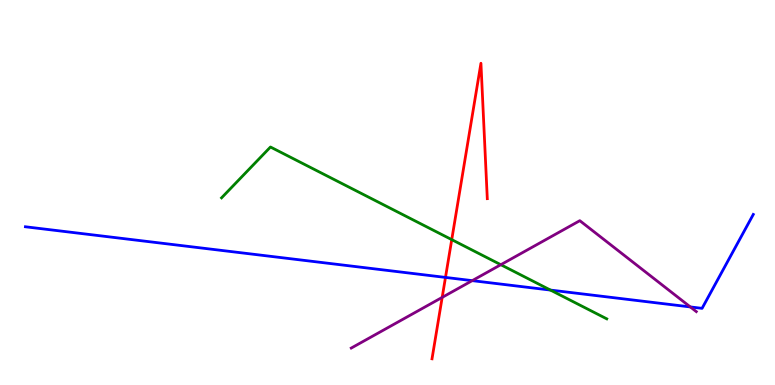[{'lines': ['blue', 'red'], 'intersections': [{'x': 5.75, 'y': 2.79}]}, {'lines': ['green', 'red'], 'intersections': [{'x': 5.83, 'y': 3.78}]}, {'lines': ['purple', 'red'], 'intersections': [{'x': 5.71, 'y': 2.28}]}, {'lines': ['blue', 'green'], 'intersections': [{'x': 7.1, 'y': 2.47}]}, {'lines': ['blue', 'purple'], 'intersections': [{'x': 6.09, 'y': 2.71}, {'x': 8.91, 'y': 2.03}]}, {'lines': ['green', 'purple'], 'intersections': [{'x': 6.46, 'y': 3.12}]}]